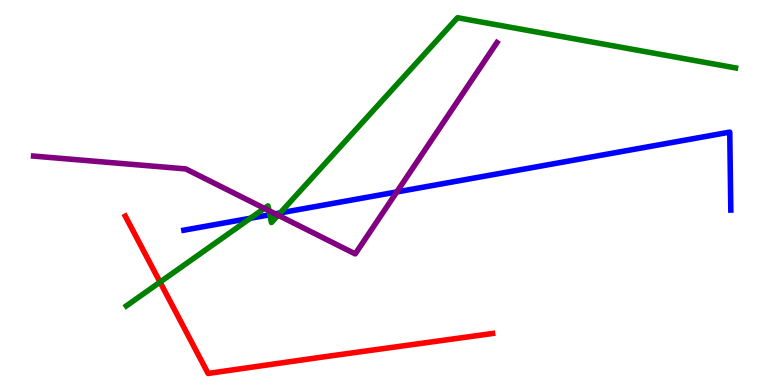[{'lines': ['blue', 'red'], 'intersections': []}, {'lines': ['green', 'red'], 'intersections': [{'x': 2.06, 'y': 2.67}]}, {'lines': ['purple', 'red'], 'intersections': []}, {'lines': ['blue', 'green'], 'intersections': [{'x': 3.23, 'y': 4.33}, {'x': 3.48, 'y': 4.42}, {'x': 3.62, 'y': 4.47}]}, {'lines': ['blue', 'purple'], 'intersections': [{'x': 3.55, 'y': 4.45}, {'x': 5.12, 'y': 5.01}]}, {'lines': ['green', 'purple'], 'intersections': [{'x': 3.41, 'y': 4.59}, {'x': 3.47, 'y': 4.53}, {'x': 3.59, 'y': 4.41}]}]